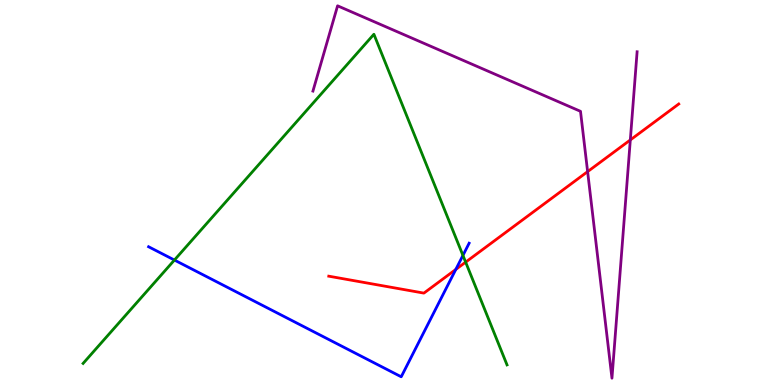[{'lines': ['blue', 'red'], 'intersections': [{'x': 5.88, 'y': 3.0}]}, {'lines': ['green', 'red'], 'intersections': [{'x': 6.01, 'y': 3.19}]}, {'lines': ['purple', 'red'], 'intersections': [{'x': 7.58, 'y': 5.54}, {'x': 8.13, 'y': 6.37}]}, {'lines': ['blue', 'green'], 'intersections': [{'x': 2.25, 'y': 3.25}, {'x': 5.97, 'y': 3.37}]}, {'lines': ['blue', 'purple'], 'intersections': []}, {'lines': ['green', 'purple'], 'intersections': []}]